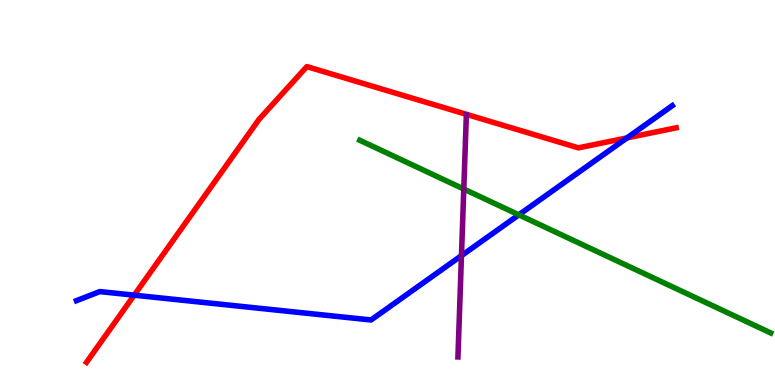[{'lines': ['blue', 'red'], 'intersections': [{'x': 1.73, 'y': 2.33}, {'x': 8.09, 'y': 6.42}]}, {'lines': ['green', 'red'], 'intersections': []}, {'lines': ['purple', 'red'], 'intersections': []}, {'lines': ['blue', 'green'], 'intersections': [{'x': 6.69, 'y': 4.42}]}, {'lines': ['blue', 'purple'], 'intersections': [{'x': 5.95, 'y': 3.36}]}, {'lines': ['green', 'purple'], 'intersections': [{'x': 5.98, 'y': 5.09}]}]